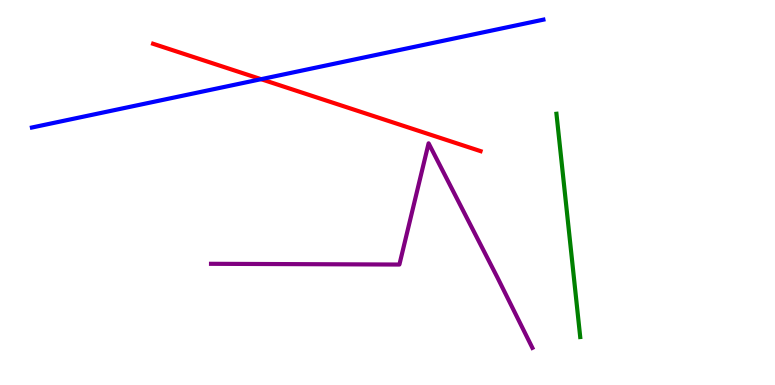[{'lines': ['blue', 'red'], 'intersections': [{'x': 3.37, 'y': 7.94}]}, {'lines': ['green', 'red'], 'intersections': []}, {'lines': ['purple', 'red'], 'intersections': []}, {'lines': ['blue', 'green'], 'intersections': []}, {'lines': ['blue', 'purple'], 'intersections': []}, {'lines': ['green', 'purple'], 'intersections': []}]